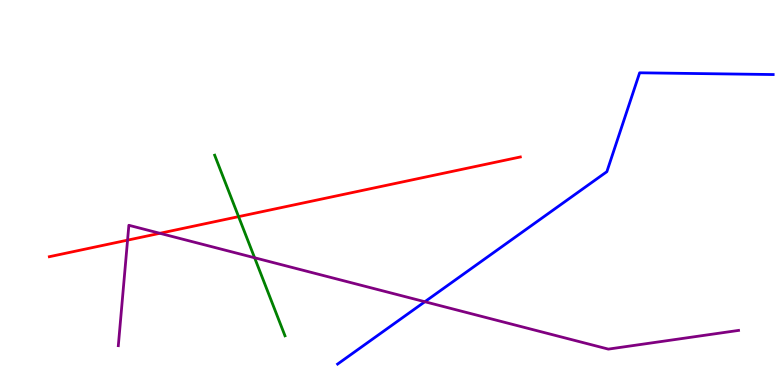[{'lines': ['blue', 'red'], 'intersections': []}, {'lines': ['green', 'red'], 'intersections': [{'x': 3.08, 'y': 4.37}]}, {'lines': ['purple', 'red'], 'intersections': [{'x': 1.65, 'y': 3.76}, {'x': 2.06, 'y': 3.94}]}, {'lines': ['blue', 'green'], 'intersections': []}, {'lines': ['blue', 'purple'], 'intersections': [{'x': 5.48, 'y': 2.16}]}, {'lines': ['green', 'purple'], 'intersections': [{'x': 3.29, 'y': 3.3}]}]